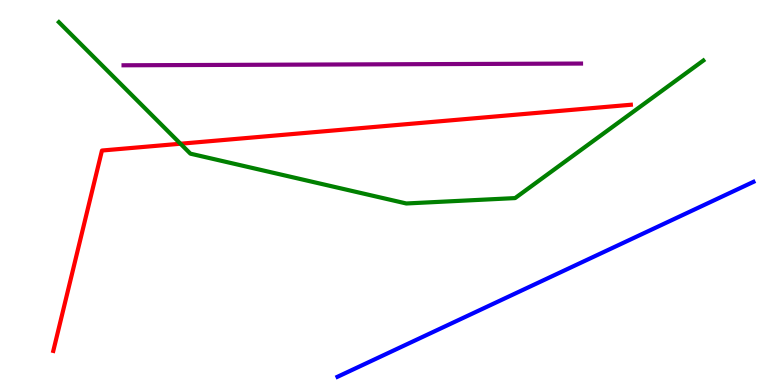[{'lines': ['blue', 'red'], 'intersections': []}, {'lines': ['green', 'red'], 'intersections': [{'x': 2.33, 'y': 6.27}]}, {'lines': ['purple', 'red'], 'intersections': []}, {'lines': ['blue', 'green'], 'intersections': []}, {'lines': ['blue', 'purple'], 'intersections': []}, {'lines': ['green', 'purple'], 'intersections': []}]